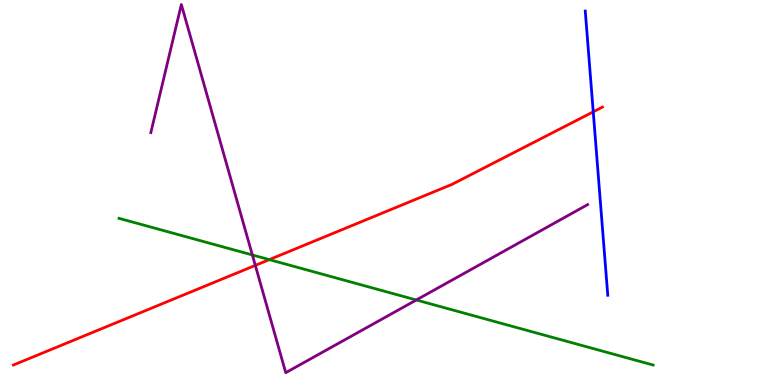[{'lines': ['blue', 'red'], 'intersections': [{'x': 7.65, 'y': 7.1}]}, {'lines': ['green', 'red'], 'intersections': [{'x': 3.48, 'y': 3.26}]}, {'lines': ['purple', 'red'], 'intersections': [{'x': 3.29, 'y': 3.11}]}, {'lines': ['blue', 'green'], 'intersections': []}, {'lines': ['blue', 'purple'], 'intersections': []}, {'lines': ['green', 'purple'], 'intersections': [{'x': 3.26, 'y': 3.38}, {'x': 5.37, 'y': 2.21}]}]